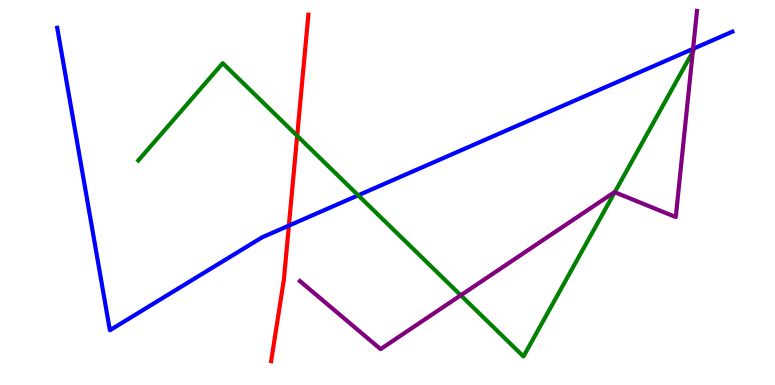[{'lines': ['blue', 'red'], 'intersections': [{'x': 3.73, 'y': 4.14}]}, {'lines': ['green', 'red'], 'intersections': [{'x': 3.83, 'y': 6.47}]}, {'lines': ['purple', 'red'], 'intersections': []}, {'lines': ['blue', 'green'], 'intersections': [{'x': 4.62, 'y': 4.93}]}, {'lines': ['blue', 'purple'], 'intersections': [{'x': 8.94, 'y': 8.73}]}, {'lines': ['green', 'purple'], 'intersections': [{'x': 5.95, 'y': 2.33}, {'x': 7.93, 'y': 5.01}, {'x': 8.94, 'y': 8.65}]}]